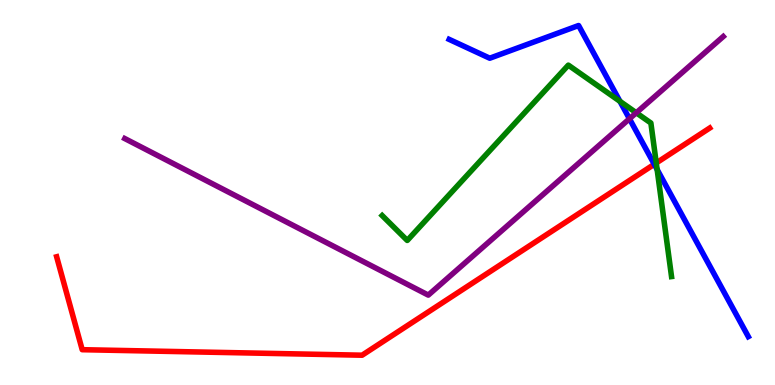[{'lines': ['blue', 'red'], 'intersections': [{'x': 8.44, 'y': 5.73}]}, {'lines': ['green', 'red'], 'intersections': [{'x': 8.47, 'y': 5.77}]}, {'lines': ['purple', 'red'], 'intersections': []}, {'lines': ['blue', 'green'], 'intersections': [{'x': 8.0, 'y': 7.37}, {'x': 8.48, 'y': 5.6}]}, {'lines': ['blue', 'purple'], 'intersections': [{'x': 8.12, 'y': 6.92}]}, {'lines': ['green', 'purple'], 'intersections': [{'x': 8.21, 'y': 7.07}]}]